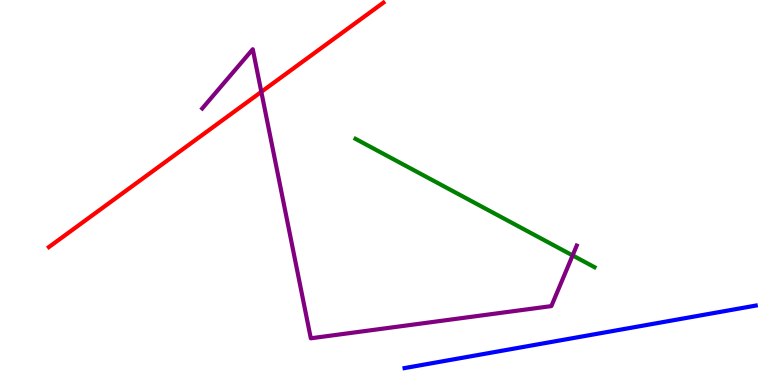[{'lines': ['blue', 'red'], 'intersections': []}, {'lines': ['green', 'red'], 'intersections': []}, {'lines': ['purple', 'red'], 'intersections': [{'x': 3.37, 'y': 7.61}]}, {'lines': ['blue', 'green'], 'intersections': []}, {'lines': ['blue', 'purple'], 'intersections': []}, {'lines': ['green', 'purple'], 'intersections': [{'x': 7.39, 'y': 3.37}]}]